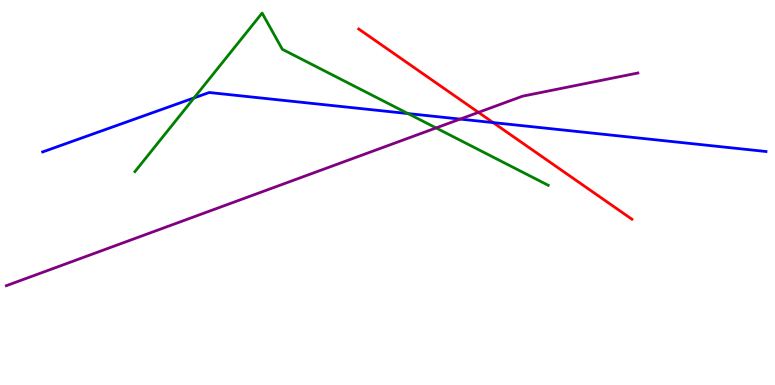[{'lines': ['blue', 'red'], 'intersections': [{'x': 6.36, 'y': 6.82}]}, {'lines': ['green', 'red'], 'intersections': []}, {'lines': ['purple', 'red'], 'intersections': [{'x': 6.17, 'y': 7.08}]}, {'lines': ['blue', 'green'], 'intersections': [{'x': 2.5, 'y': 7.46}, {'x': 5.26, 'y': 7.05}]}, {'lines': ['blue', 'purple'], 'intersections': [{'x': 5.94, 'y': 6.91}]}, {'lines': ['green', 'purple'], 'intersections': [{'x': 5.63, 'y': 6.68}]}]